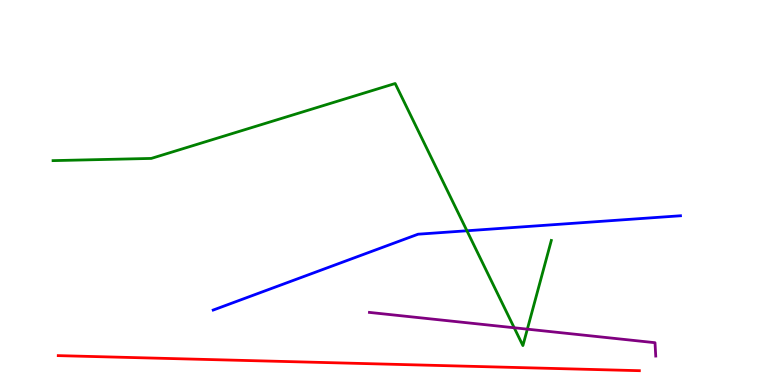[{'lines': ['blue', 'red'], 'intersections': []}, {'lines': ['green', 'red'], 'intersections': []}, {'lines': ['purple', 'red'], 'intersections': []}, {'lines': ['blue', 'green'], 'intersections': [{'x': 6.02, 'y': 4.01}]}, {'lines': ['blue', 'purple'], 'intersections': []}, {'lines': ['green', 'purple'], 'intersections': [{'x': 6.63, 'y': 1.49}, {'x': 6.8, 'y': 1.45}]}]